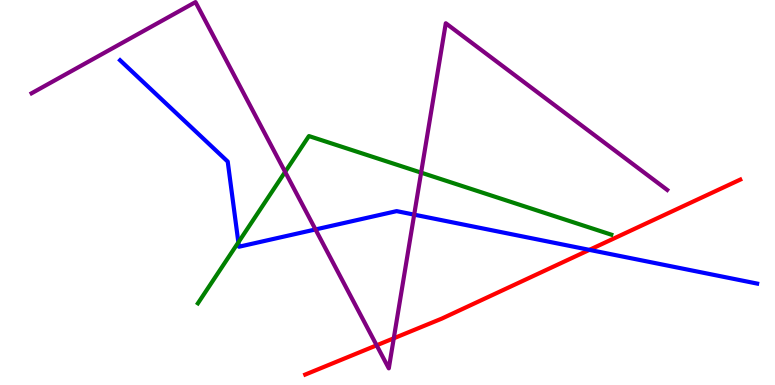[{'lines': ['blue', 'red'], 'intersections': [{'x': 7.61, 'y': 3.51}]}, {'lines': ['green', 'red'], 'intersections': []}, {'lines': ['purple', 'red'], 'intersections': [{'x': 4.86, 'y': 1.03}, {'x': 5.08, 'y': 1.21}]}, {'lines': ['blue', 'green'], 'intersections': [{'x': 3.08, 'y': 3.7}]}, {'lines': ['blue', 'purple'], 'intersections': [{'x': 4.07, 'y': 4.04}, {'x': 5.34, 'y': 4.42}]}, {'lines': ['green', 'purple'], 'intersections': [{'x': 3.68, 'y': 5.53}, {'x': 5.43, 'y': 5.52}]}]